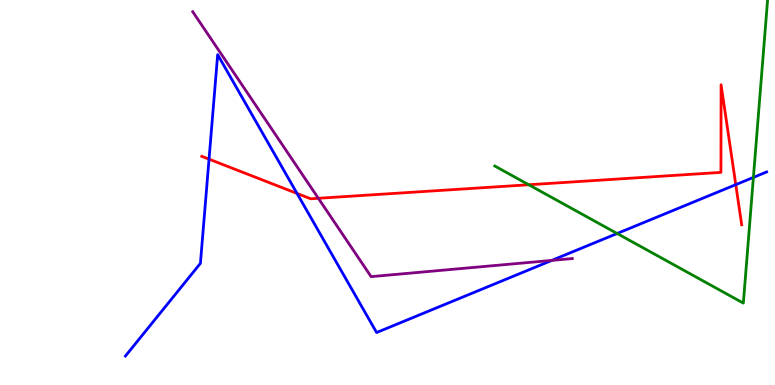[{'lines': ['blue', 'red'], 'intersections': [{'x': 2.7, 'y': 5.87}, {'x': 3.83, 'y': 4.98}, {'x': 9.49, 'y': 5.2}]}, {'lines': ['green', 'red'], 'intersections': [{'x': 6.82, 'y': 5.2}]}, {'lines': ['purple', 'red'], 'intersections': [{'x': 4.11, 'y': 4.85}]}, {'lines': ['blue', 'green'], 'intersections': [{'x': 7.96, 'y': 3.93}, {'x': 9.72, 'y': 5.39}]}, {'lines': ['blue', 'purple'], 'intersections': [{'x': 7.12, 'y': 3.24}]}, {'lines': ['green', 'purple'], 'intersections': []}]